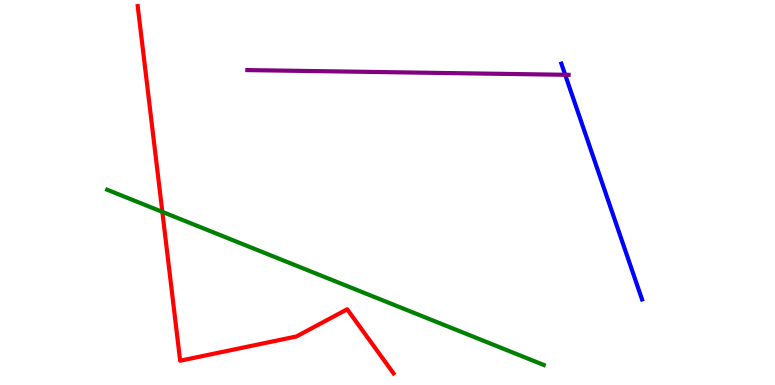[{'lines': ['blue', 'red'], 'intersections': []}, {'lines': ['green', 'red'], 'intersections': [{'x': 2.09, 'y': 4.5}]}, {'lines': ['purple', 'red'], 'intersections': []}, {'lines': ['blue', 'green'], 'intersections': []}, {'lines': ['blue', 'purple'], 'intersections': [{'x': 7.29, 'y': 8.06}]}, {'lines': ['green', 'purple'], 'intersections': []}]